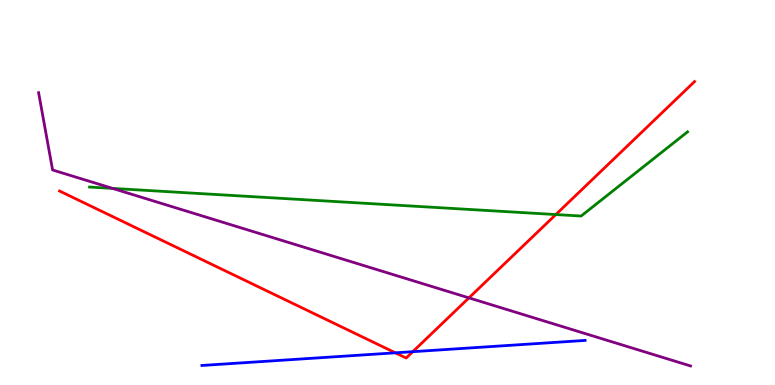[{'lines': ['blue', 'red'], 'intersections': [{'x': 5.1, 'y': 0.836}, {'x': 5.33, 'y': 0.865}]}, {'lines': ['green', 'red'], 'intersections': [{'x': 7.17, 'y': 4.43}]}, {'lines': ['purple', 'red'], 'intersections': [{'x': 6.05, 'y': 2.26}]}, {'lines': ['blue', 'green'], 'intersections': []}, {'lines': ['blue', 'purple'], 'intersections': []}, {'lines': ['green', 'purple'], 'intersections': [{'x': 1.45, 'y': 5.11}]}]